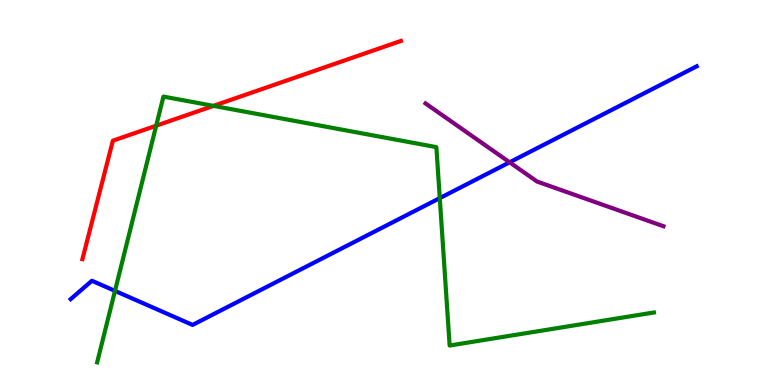[{'lines': ['blue', 'red'], 'intersections': []}, {'lines': ['green', 'red'], 'intersections': [{'x': 2.02, 'y': 6.73}, {'x': 2.75, 'y': 7.25}]}, {'lines': ['purple', 'red'], 'intersections': []}, {'lines': ['blue', 'green'], 'intersections': [{'x': 1.48, 'y': 2.44}, {'x': 5.67, 'y': 4.85}]}, {'lines': ['blue', 'purple'], 'intersections': [{'x': 6.58, 'y': 5.78}]}, {'lines': ['green', 'purple'], 'intersections': []}]